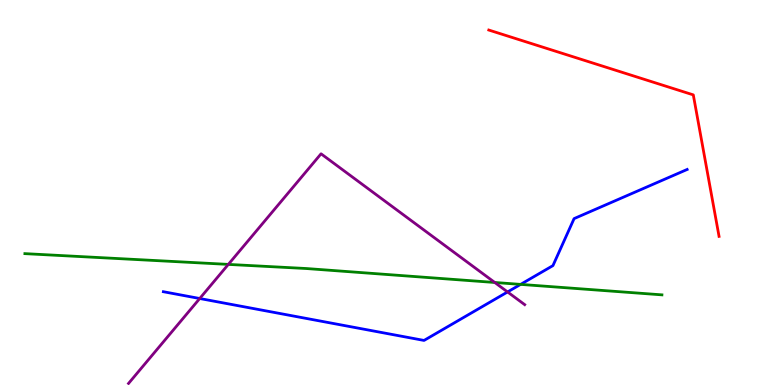[{'lines': ['blue', 'red'], 'intersections': []}, {'lines': ['green', 'red'], 'intersections': []}, {'lines': ['purple', 'red'], 'intersections': []}, {'lines': ['blue', 'green'], 'intersections': [{'x': 6.72, 'y': 2.61}]}, {'lines': ['blue', 'purple'], 'intersections': [{'x': 2.58, 'y': 2.25}, {'x': 6.55, 'y': 2.42}]}, {'lines': ['green', 'purple'], 'intersections': [{'x': 2.95, 'y': 3.13}, {'x': 6.38, 'y': 2.66}]}]